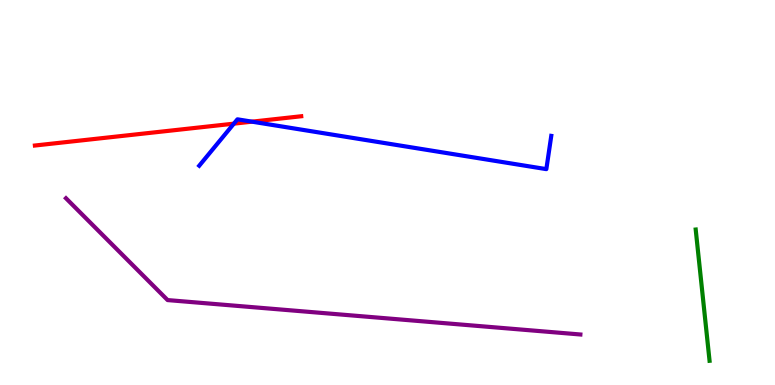[{'lines': ['blue', 'red'], 'intersections': [{'x': 3.02, 'y': 6.79}, {'x': 3.25, 'y': 6.84}]}, {'lines': ['green', 'red'], 'intersections': []}, {'lines': ['purple', 'red'], 'intersections': []}, {'lines': ['blue', 'green'], 'intersections': []}, {'lines': ['blue', 'purple'], 'intersections': []}, {'lines': ['green', 'purple'], 'intersections': []}]